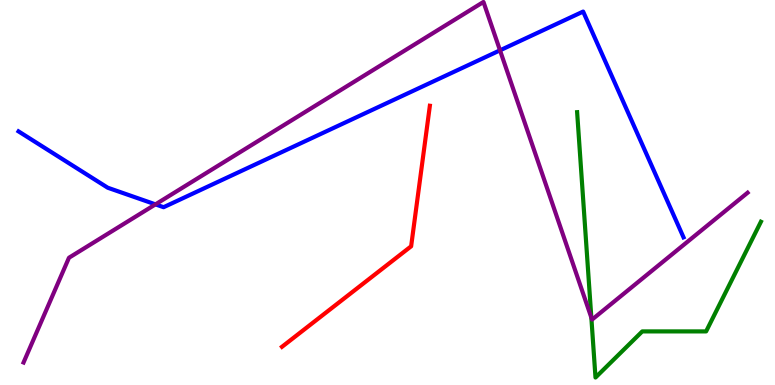[{'lines': ['blue', 'red'], 'intersections': []}, {'lines': ['green', 'red'], 'intersections': []}, {'lines': ['purple', 'red'], 'intersections': []}, {'lines': ['blue', 'green'], 'intersections': []}, {'lines': ['blue', 'purple'], 'intersections': [{'x': 2.01, 'y': 4.69}, {'x': 6.45, 'y': 8.69}]}, {'lines': ['green', 'purple'], 'intersections': [{'x': 7.63, 'y': 1.75}]}]